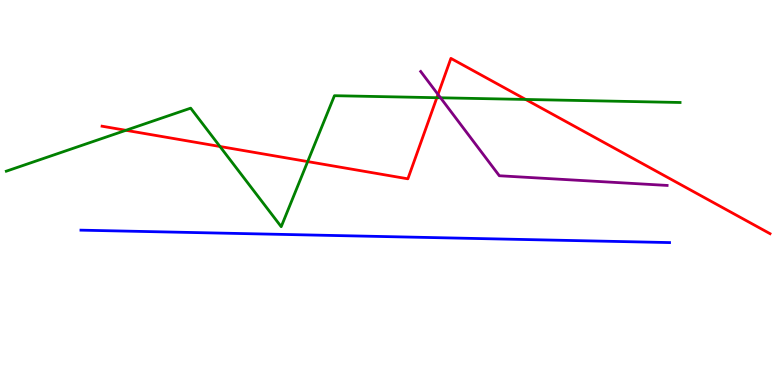[{'lines': ['blue', 'red'], 'intersections': []}, {'lines': ['green', 'red'], 'intersections': [{'x': 1.62, 'y': 6.62}, {'x': 2.84, 'y': 6.2}, {'x': 3.97, 'y': 5.8}, {'x': 5.64, 'y': 7.46}, {'x': 6.78, 'y': 7.42}]}, {'lines': ['purple', 'red'], 'intersections': [{'x': 5.65, 'y': 7.55}]}, {'lines': ['blue', 'green'], 'intersections': []}, {'lines': ['blue', 'purple'], 'intersections': []}, {'lines': ['green', 'purple'], 'intersections': [{'x': 5.68, 'y': 7.46}]}]